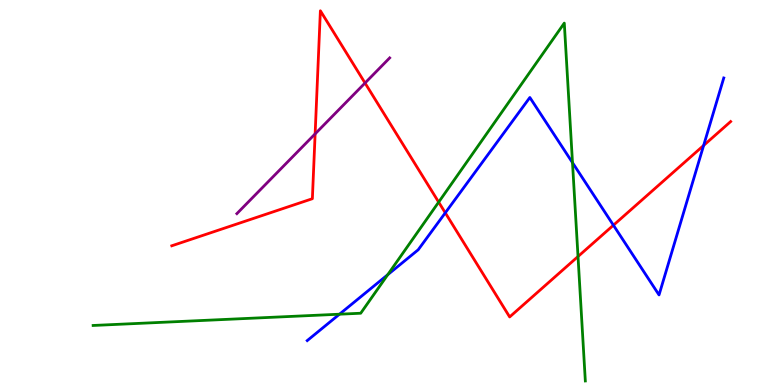[{'lines': ['blue', 'red'], 'intersections': [{'x': 5.75, 'y': 4.47}, {'x': 7.92, 'y': 4.15}, {'x': 9.08, 'y': 6.22}]}, {'lines': ['green', 'red'], 'intersections': [{'x': 5.66, 'y': 4.75}, {'x': 7.46, 'y': 3.34}]}, {'lines': ['purple', 'red'], 'intersections': [{'x': 4.07, 'y': 6.52}, {'x': 4.71, 'y': 7.84}]}, {'lines': ['blue', 'green'], 'intersections': [{'x': 4.38, 'y': 1.84}, {'x': 5.0, 'y': 2.86}, {'x': 7.39, 'y': 5.78}]}, {'lines': ['blue', 'purple'], 'intersections': []}, {'lines': ['green', 'purple'], 'intersections': []}]